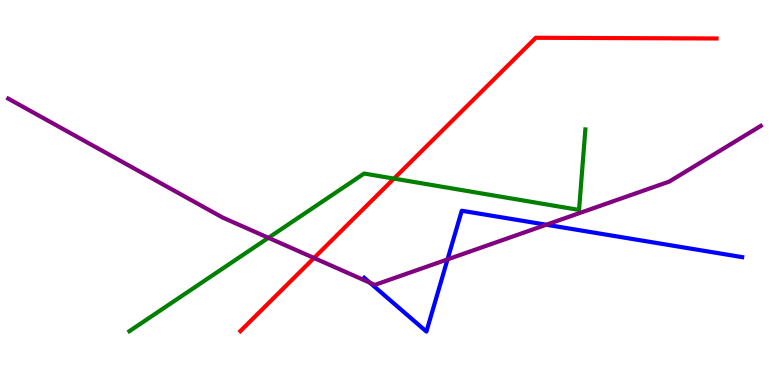[{'lines': ['blue', 'red'], 'intersections': []}, {'lines': ['green', 'red'], 'intersections': [{'x': 5.08, 'y': 5.36}]}, {'lines': ['purple', 'red'], 'intersections': [{'x': 4.05, 'y': 3.3}]}, {'lines': ['blue', 'green'], 'intersections': []}, {'lines': ['blue', 'purple'], 'intersections': [{'x': 4.77, 'y': 2.66}, {'x': 5.77, 'y': 3.26}, {'x': 7.05, 'y': 4.16}]}, {'lines': ['green', 'purple'], 'intersections': [{'x': 3.46, 'y': 3.82}]}]